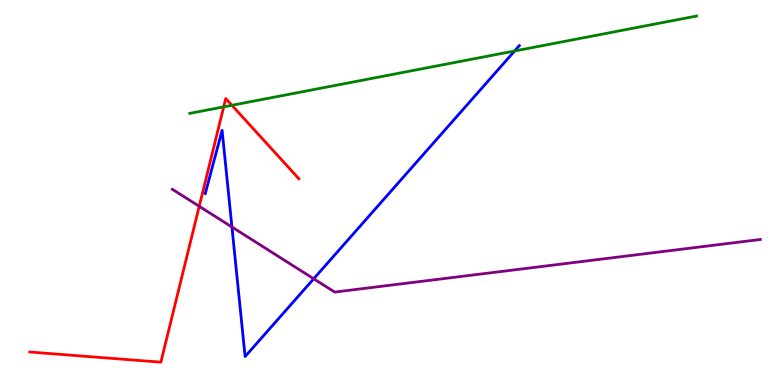[{'lines': ['blue', 'red'], 'intersections': []}, {'lines': ['green', 'red'], 'intersections': [{'x': 2.89, 'y': 7.22}, {'x': 2.99, 'y': 7.27}]}, {'lines': ['purple', 'red'], 'intersections': [{'x': 2.57, 'y': 4.64}]}, {'lines': ['blue', 'green'], 'intersections': [{'x': 6.64, 'y': 8.68}]}, {'lines': ['blue', 'purple'], 'intersections': [{'x': 2.99, 'y': 4.1}, {'x': 4.05, 'y': 2.76}]}, {'lines': ['green', 'purple'], 'intersections': []}]